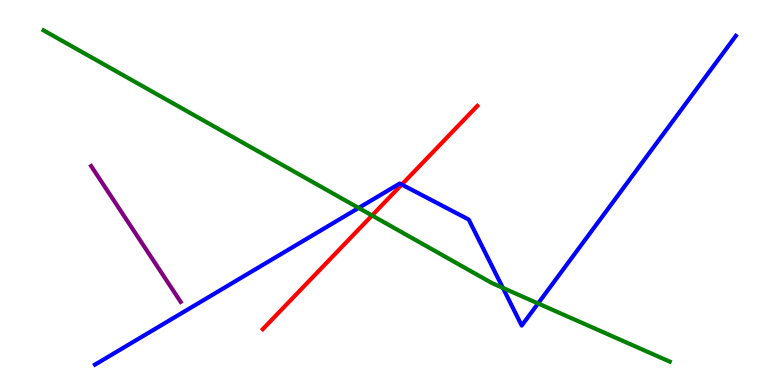[{'lines': ['blue', 'red'], 'intersections': [{'x': 5.18, 'y': 5.21}]}, {'lines': ['green', 'red'], 'intersections': [{'x': 4.8, 'y': 4.4}]}, {'lines': ['purple', 'red'], 'intersections': []}, {'lines': ['blue', 'green'], 'intersections': [{'x': 4.63, 'y': 4.6}, {'x': 6.49, 'y': 2.52}, {'x': 6.94, 'y': 2.12}]}, {'lines': ['blue', 'purple'], 'intersections': []}, {'lines': ['green', 'purple'], 'intersections': []}]